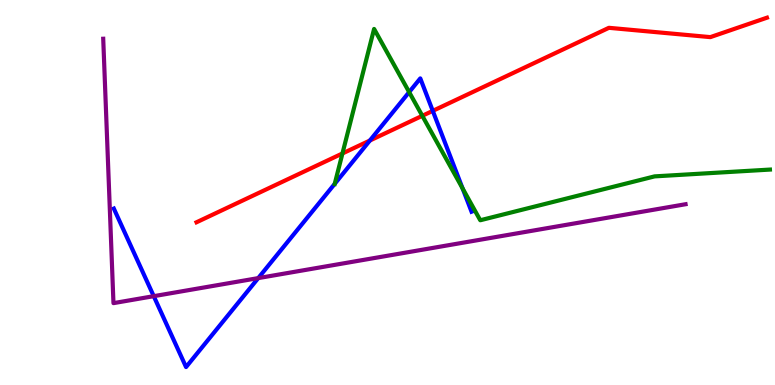[{'lines': ['blue', 'red'], 'intersections': [{'x': 4.77, 'y': 6.35}, {'x': 5.58, 'y': 7.12}]}, {'lines': ['green', 'red'], 'intersections': [{'x': 4.42, 'y': 6.01}, {'x': 5.45, 'y': 6.99}]}, {'lines': ['purple', 'red'], 'intersections': []}, {'lines': ['blue', 'green'], 'intersections': [{'x': 4.32, 'y': 5.23}, {'x': 5.28, 'y': 7.61}, {'x': 5.97, 'y': 5.11}]}, {'lines': ['blue', 'purple'], 'intersections': [{'x': 1.98, 'y': 2.31}, {'x': 3.33, 'y': 2.78}]}, {'lines': ['green', 'purple'], 'intersections': []}]